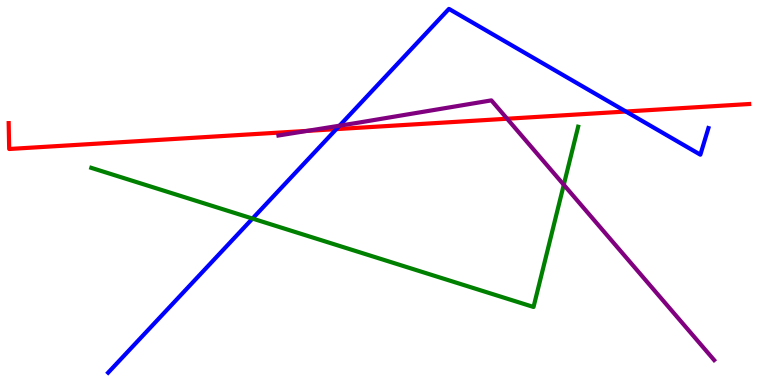[{'lines': ['blue', 'red'], 'intersections': [{'x': 4.34, 'y': 6.65}, {'x': 8.08, 'y': 7.1}]}, {'lines': ['green', 'red'], 'intersections': []}, {'lines': ['purple', 'red'], 'intersections': [{'x': 3.96, 'y': 6.6}, {'x': 6.54, 'y': 6.92}]}, {'lines': ['blue', 'green'], 'intersections': [{'x': 3.26, 'y': 4.32}]}, {'lines': ['blue', 'purple'], 'intersections': [{'x': 4.38, 'y': 6.74}]}, {'lines': ['green', 'purple'], 'intersections': [{'x': 7.27, 'y': 5.2}]}]